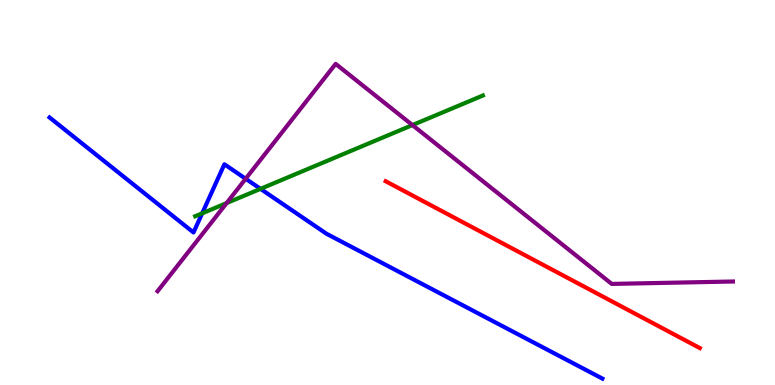[{'lines': ['blue', 'red'], 'intersections': []}, {'lines': ['green', 'red'], 'intersections': []}, {'lines': ['purple', 'red'], 'intersections': []}, {'lines': ['blue', 'green'], 'intersections': [{'x': 2.61, 'y': 4.46}, {'x': 3.36, 'y': 5.09}]}, {'lines': ['blue', 'purple'], 'intersections': [{'x': 3.17, 'y': 5.36}]}, {'lines': ['green', 'purple'], 'intersections': [{'x': 2.92, 'y': 4.73}, {'x': 5.32, 'y': 6.75}]}]